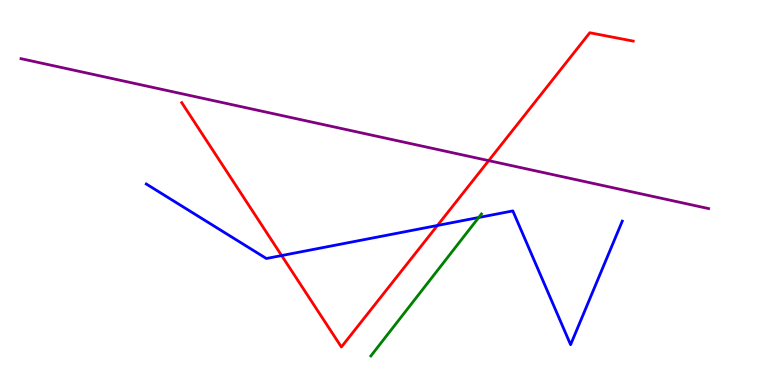[{'lines': ['blue', 'red'], 'intersections': [{'x': 3.63, 'y': 3.36}, {'x': 5.64, 'y': 4.14}]}, {'lines': ['green', 'red'], 'intersections': []}, {'lines': ['purple', 'red'], 'intersections': [{'x': 6.31, 'y': 5.83}]}, {'lines': ['blue', 'green'], 'intersections': [{'x': 6.18, 'y': 4.35}]}, {'lines': ['blue', 'purple'], 'intersections': []}, {'lines': ['green', 'purple'], 'intersections': []}]